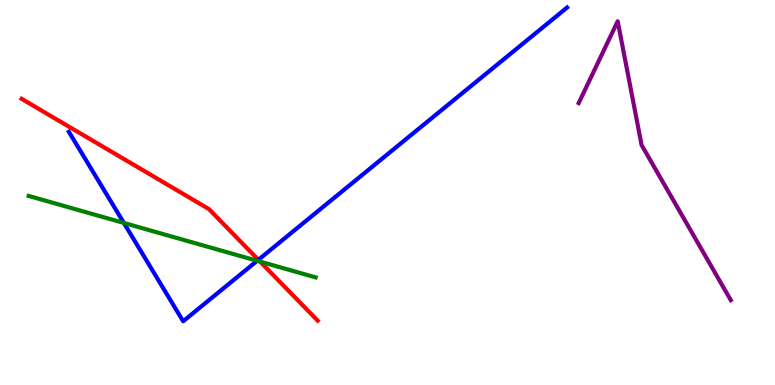[{'lines': ['blue', 'red'], 'intersections': [{'x': 3.33, 'y': 3.25}]}, {'lines': ['green', 'red'], 'intersections': [{'x': 3.36, 'y': 3.2}]}, {'lines': ['purple', 'red'], 'intersections': []}, {'lines': ['blue', 'green'], 'intersections': [{'x': 1.6, 'y': 4.21}, {'x': 3.32, 'y': 3.23}]}, {'lines': ['blue', 'purple'], 'intersections': []}, {'lines': ['green', 'purple'], 'intersections': []}]